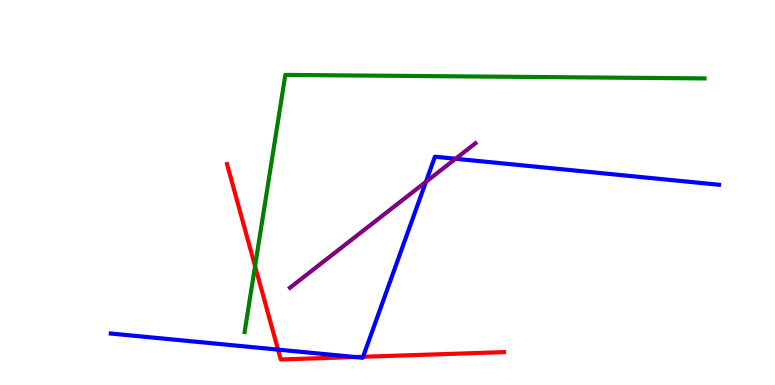[{'lines': ['blue', 'red'], 'intersections': [{'x': 3.59, 'y': 0.919}, {'x': 4.58, 'y': 0.726}, {'x': 4.68, 'y': 0.733}]}, {'lines': ['green', 'red'], 'intersections': [{'x': 3.29, 'y': 3.09}]}, {'lines': ['purple', 'red'], 'intersections': []}, {'lines': ['blue', 'green'], 'intersections': []}, {'lines': ['blue', 'purple'], 'intersections': [{'x': 5.5, 'y': 5.28}, {'x': 5.88, 'y': 5.88}]}, {'lines': ['green', 'purple'], 'intersections': []}]